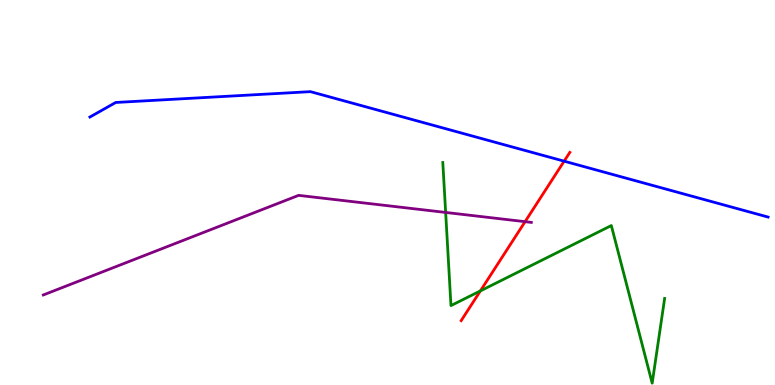[{'lines': ['blue', 'red'], 'intersections': [{'x': 7.28, 'y': 5.81}]}, {'lines': ['green', 'red'], 'intersections': [{'x': 6.2, 'y': 2.44}]}, {'lines': ['purple', 'red'], 'intersections': [{'x': 6.78, 'y': 4.24}]}, {'lines': ['blue', 'green'], 'intersections': []}, {'lines': ['blue', 'purple'], 'intersections': []}, {'lines': ['green', 'purple'], 'intersections': [{'x': 5.75, 'y': 4.48}]}]